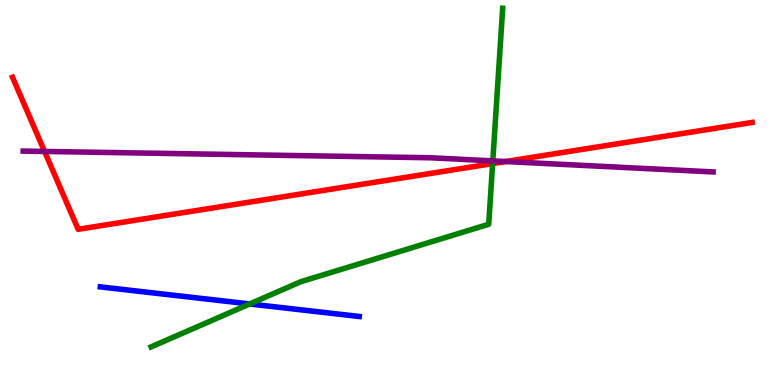[{'lines': ['blue', 'red'], 'intersections': []}, {'lines': ['green', 'red'], 'intersections': [{'x': 6.36, 'y': 5.75}]}, {'lines': ['purple', 'red'], 'intersections': [{'x': 0.575, 'y': 6.07}, {'x': 6.52, 'y': 5.8}]}, {'lines': ['blue', 'green'], 'intersections': [{'x': 3.22, 'y': 2.1}]}, {'lines': ['blue', 'purple'], 'intersections': []}, {'lines': ['green', 'purple'], 'intersections': [{'x': 6.36, 'y': 5.82}]}]